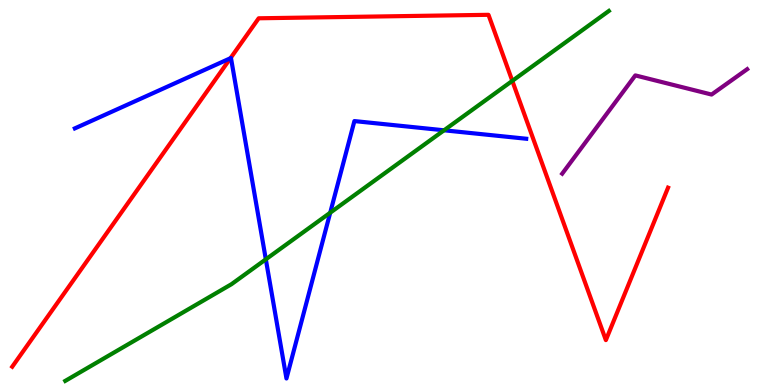[{'lines': ['blue', 'red'], 'intersections': [{'x': 2.97, 'y': 8.49}]}, {'lines': ['green', 'red'], 'intersections': [{'x': 6.61, 'y': 7.9}]}, {'lines': ['purple', 'red'], 'intersections': []}, {'lines': ['blue', 'green'], 'intersections': [{'x': 3.43, 'y': 3.26}, {'x': 4.26, 'y': 4.48}, {'x': 5.73, 'y': 6.62}]}, {'lines': ['blue', 'purple'], 'intersections': []}, {'lines': ['green', 'purple'], 'intersections': []}]